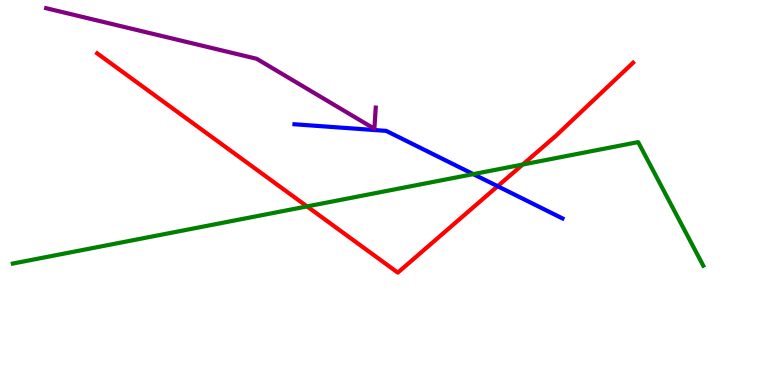[{'lines': ['blue', 'red'], 'intersections': [{'x': 6.42, 'y': 5.16}]}, {'lines': ['green', 'red'], 'intersections': [{'x': 3.96, 'y': 4.64}, {'x': 6.74, 'y': 5.73}]}, {'lines': ['purple', 'red'], 'intersections': []}, {'lines': ['blue', 'green'], 'intersections': [{'x': 6.11, 'y': 5.48}]}, {'lines': ['blue', 'purple'], 'intersections': []}, {'lines': ['green', 'purple'], 'intersections': []}]